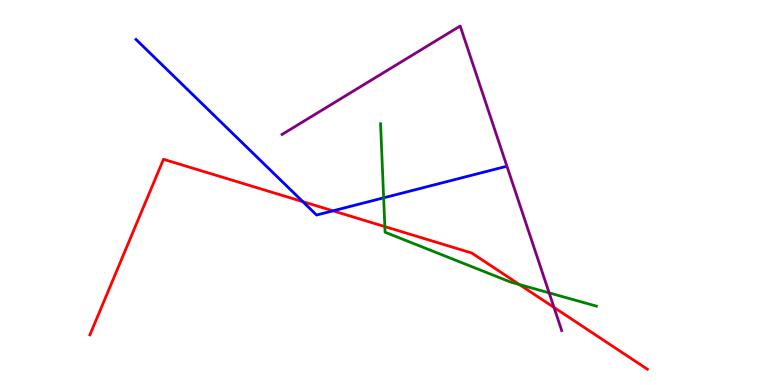[{'lines': ['blue', 'red'], 'intersections': [{'x': 3.91, 'y': 4.76}, {'x': 4.3, 'y': 4.52}]}, {'lines': ['green', 'red'], 'intersections': [{'x': 4.97, 'y': 4.11}, {'x': 6.7, 'y': 2.61}]}, {'lines': ['purple', 'red'], 'intersections': [{'x': 7.15, 'y': 2.01}]}, {'lines': ['blue', 'green'], 'intersections': [{'x': 4.95, 'y': 4.86}]}, {'lines': ['blue', 'purple'], 'intersections': []}, {'lines': ['green', 'purple'], 'intersections': [{'x': 7.09, 'y': 2.39}]}]